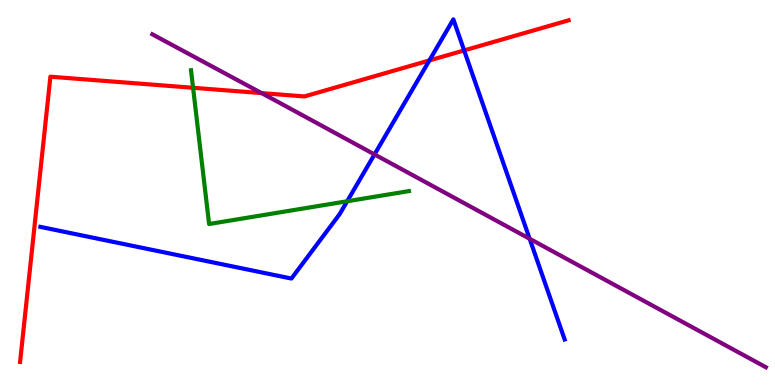[{'lines': ['blue', 'red'], 'intersections': [{'x': 5.54, 'y': 8.43}, {'x': 5.99, 'y': 8.69}]}, {'lines': ['green', 'red'], 'intersections': [{'x': 2.49, 'y': 7.72}]}, {'lines': ['purple', 'red'], 'intersections': [{'x': 3.38, 'y': 7.58}]}, {'lines': ['blue', 'green'], 'intersections': [{'x': 4.48, 'y': 4.77}]}, {'lines': ['blue', 'purple'], 'intersections': [{'x': 4.83, 'y': 5.99}, {'x': 6.83, 'y': 3.8}]}, {'lines': ['green', 'purple'], 'intersections': []}]